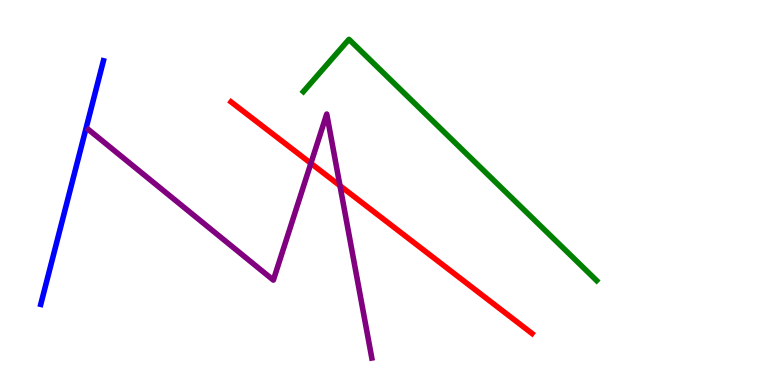[{'lines': ['blue', 'red'], 'intersections': []}, {'lines': ['green', 'red'], 'intersections': []}, {'lines': ['purple', 'red'], 'intersections': [{'x': 4.01, 'y': 5.76}, {'x': 4.39, 'y': 5.18}]}, {'lines': ['blue', 'green'], 'intersections': []}, {'lines': ['blue', 'purple'], 'intersections': []}, {'lines': ['green', 'purple'], 'intersections': []}]